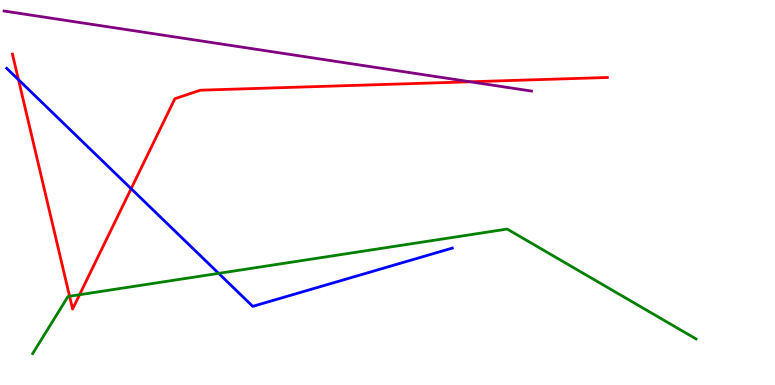[{'lines': ['blue', 'red'], 'intersections': [{'x': 0.238, 'y': 7.93}, {'x': 1.69, 'y': 5.1}]}, {'lines': ['green', 'red'], 'intersections': [{'x': 0.898, 'y': 2.31}, {'x': 1.03, 'y': 2.34}]}, {'lines': ['purple', 'red'], 'intersections': [{'x': 6.07, 'y': 7.88}]}, {'lines': ['blue', 'green'], 'intersections': [{'x': 2.82, 'y': 2.9}]}, {'lines': ['blue', 'purple'], 'intersections': []}, {'lines': ['green', 'purple'], 'intersections': []}]